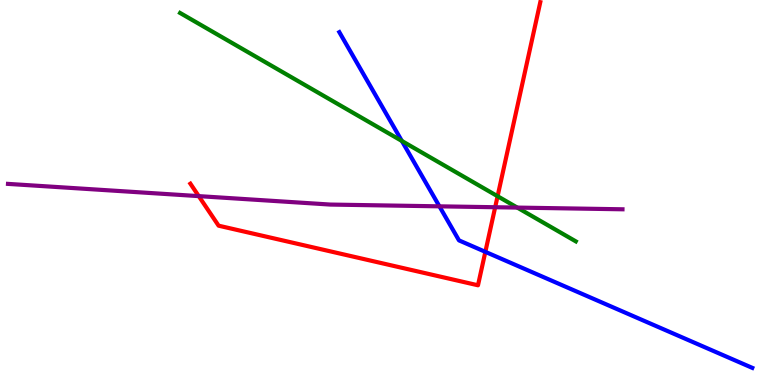[{'lines': ['blue', 'red'], 'intersections': [{'x': 6.26, 'y': 3.46}]}, {'lines': ['green', 'red'], 'intersections': [{'x': 6.42, 'y': 4.9}]}, {'lines': ['purple', 'red'], 'intersections': [{'x': 2.56, 'y': 4.91}, {'x': 6.39, 'y': 4.62}]}, {'lines': ['blue', 'green'], 'intersections': [{'x': 5.19, 'y': 6.34}]}, {'lines': ['blue', 'purple'], 'intersections': [{'x': 5.67, 'y': 4.64}]}, {'lines': ['green', 'purple'], 'intersections': [{'x': 6.67, 'y': 4.61}]}]